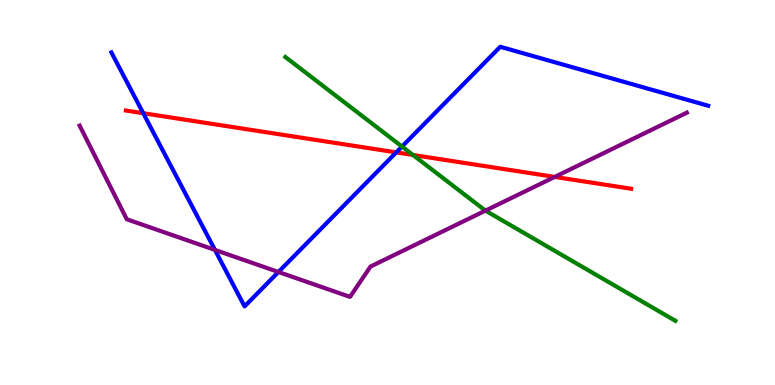[{'lines': ['blue', 'red'], 'intersections': [{'x': 1.85, 'y': 7.06}, {'x': 5.11, 'y': 6.04}]}, {'lines': ['green', 'red'], 'intersections': [{'x': 5.33, 'y': 5.97}]}, {'lines': ['purple', 'red'], 'intersections': [{'x': 7.16, 'y': 5.4}]}, {'lines': ['blue', 'green'], 'intersections': [{'x': 5.19, 'y': 6.19}]}, {'lines': ['blue', 'purple'], 'intersections': [{'x': 2.77, 'y': 3.51}, {'x': 3.59, 'y': 2.94}]}, {'lines': ['green', 'purple'], 'intersections': [{'x': 6.26, 'y': 4.53}]}]